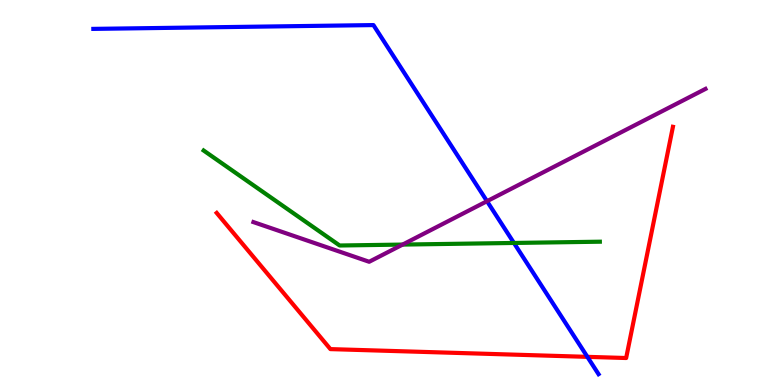[{'lines': ['blue', 'red'], 'intersections': [{'x': 7.58, 'y': 0.731}]}, {'lines': ['green', 'red'], 'intersections': []}, {'lines': ['purple', 'red'], 'intersections': []}, {'lines': ['blue', 'green'], 'intersections': [{'x': 6.63, 'y': 3.69}]}, {'lines': ['blue', 'purple'], 'intersections': [{'x': 6.28, 'y': 4.77}]}, {'lines': ['green', 'purple'], 'intersections': [{'x': 5.2, 'y': 3.65}]}]